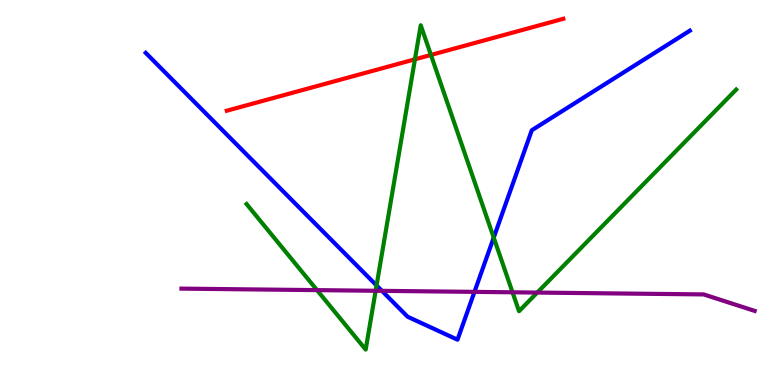[{'lines': ['blue', 'red'], 'intersections': []}, {'lines': ['green', 'red'], 'intersections': [{'x': 5.35, 'y': 8.46}, {'x': 5.56, 'y': 8.57}]}, {'lines': ['purple', 'red'], 'intersections': []}, {'lines': ['blue', 'green'], 'intersections': [{'x': 4.86, 'y': 2.59}, {'x': 6.37, 'y': 3.83}]}, {'lines': ['blue', 'purple'], 'intersections': [{'x': 4.93, 'y': 2.45}, {'x': 6.12, 'y': 2.42}]}, {'lines': ['green', 'purple'], 'intersections': [{'x': 4.09, 'y': 2.46}, {'x': 4.85, 'y': 2.45}, {'x': 6.61, 'y': 2.41}, {'x': 6.93, 'y': 2.4}]}]